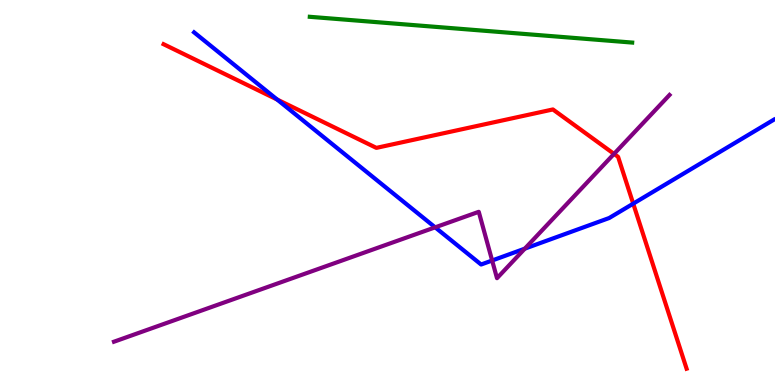[{'lines': ['blue', 'red'], 'intersections': [{'x': 3.58, 'y': 7.41}, {'x': 8.17, 'y': 4.71}]}, {'lines': ['green', 'red'], 'intersections': []}, {'lines': ['purple', 'red'], 'intersections': [{'x': 7.92, 'y': 6.0}]}, {'lines': ['blue', 'green'], 'intersections': []}, {'lines': ['blue', 'purple'], 'intersections': [{'x': 5.61, 'y': 4.09}, {'x': 6.35, 'y': 3.23}, {'x': 6.77, 'y': 3.54}]}, {'lines': ['green', 'purple'], 'intersections': []}]